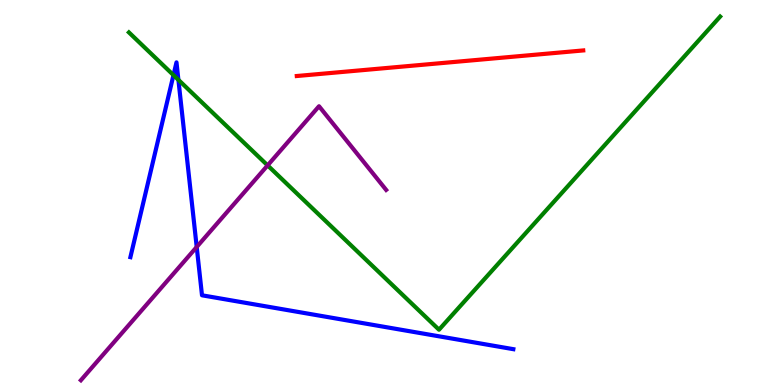[{'lines': ['blue', 'red'], 'intersections': []}, {'lines': ['green', 'red'], 'intersections': []}, {'lines': ['purple', 'red'], 'intersections': []}, {'lines': ['blue', 'green'], 'intersections': [{'x': 2.24, 'y': 8.05}, {'x': 2.3, 'y': 7.93}]}, {'lines': ['blue', 'purple'], 'intersections': [{'x': 2.54, 'y': 3.59}]}, {'lines': ['green', 'purple'], 'intersections': [{'x': 3.45, 'y': 5.7}]}]